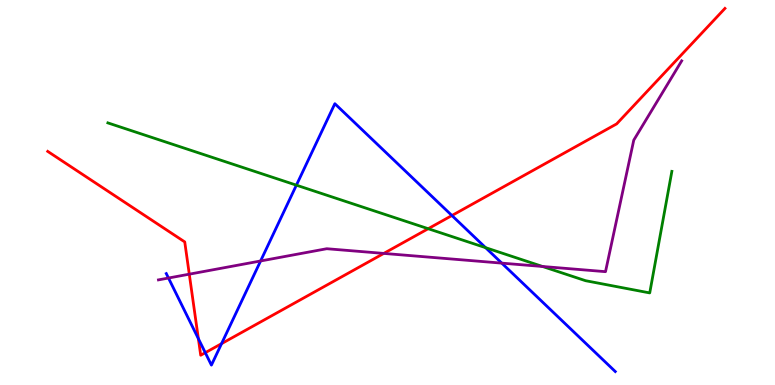[{'lines': ['blue', 'red'], 'intersections': [{'x': 2.56, 'y': 1.2}, {'x': 2.65, 'y': 0.839}, {'x': 2.86, 'y': 1.07}, {'x': 5.83, 'y': 4.4}]}, {'lines': ['green', 'red'], 'intersections': [{'x': 5.53, 'y': 4.06}]}, {'lines': ['purple', 'red'], 'intersections': [{'x': 2.44, 'y': 2.88}, {'x': 4.95, 'y': 3.42}]}, {'lines': ['blue', 'green'], 'intersections': [{'x': 3.82, 'y': 5.19}, {'x': 6.27, 'y': 3.57}]}, {'lines': ['blue', 'purple'], 'intersections': [{'x': 2.17, 'y': 2.78}, {'x': 3.36, 'y': 3.22}, {'x': 6.47, 'y': 3.17}]}, {'lines': ['green', 'purple'], 'intersections': [{'x': 7.0, 'y': 3.08}]}]